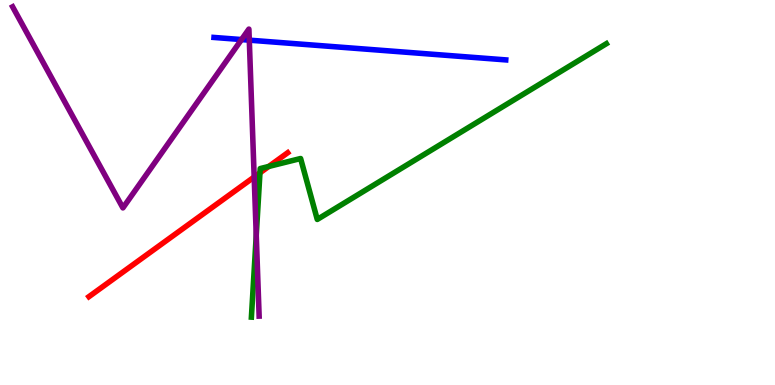[{'lines': ['blue', 'red'], 'intersections': []}, {'lines': ['green', 'red'], 'intersections': [{'x': 3.35, 'y': 5.51}, {'x': 3.47, 'y': 5.68}]}, {'lines': ['purple', 'red'], 'intersections': [{'x': 3.28, 'y': 5.4}]}, {'lines': ['blue', 'green'], 'intersections': []}, {'lines': ['blue', 'purple'], 'intersections': [{'x': 3.12, 'y': 8.97}, {'x': 3.22, 'y': 8.96}]}, {'lines': ['green', 'purple'], 'intersections': [{'x': 3.31, 'y': 3.89}]}]